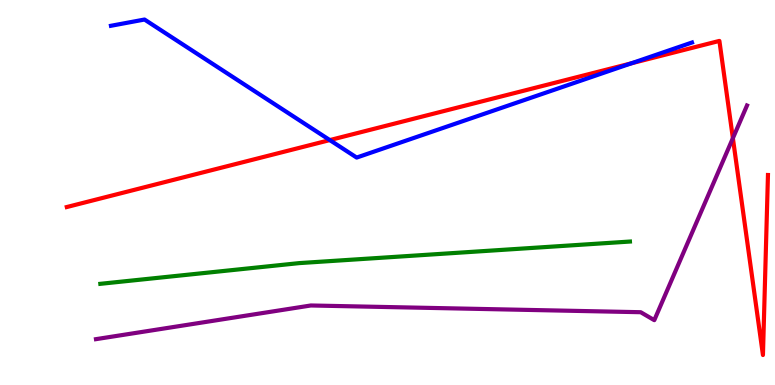[{'lines': ['blue', 'red'], 'intersections': [{'x': 4.26, 'y': 6.36}, {'x': 8.15, 'y': 8.36}]}, {'lines': ['green', 'red'], 'intersections': []}, {'lines': ['purple', 'red'], 'intersections': [{'x': 9.46, 'y': 6.41}]}, {'lines': ['blue', 'green'], 'intersections': []}, {'lines': ['blue', 'purple'], 'intersections': []}, {'lines': ['green', 'purple'], 'intersections': []}]